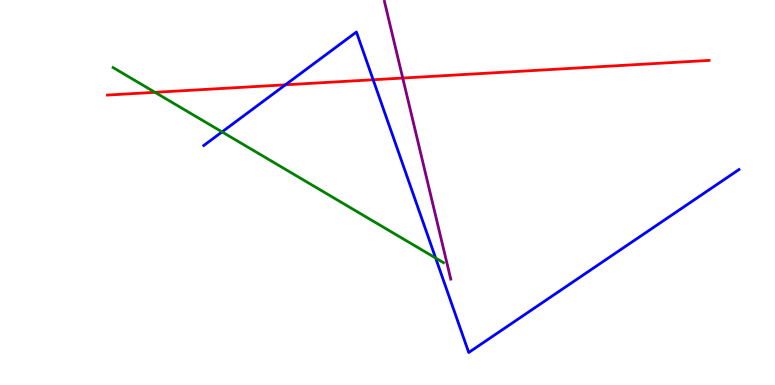[{'lines': ['blue', 'red'], 'intersections': [{'x': 3.68, 'y': 7.8}, {'x': 4.81, 'y': 7.93}]}, {'lines': ['green', 'red'], 'intersections': [{'x': 2.0, 'y': 7.6}]}, {'lines': ['purple', 'red'], 'intersections': [{'x': 5.2, 'y': 7.97}]}, {'lines': ['blue', 'green'], 'intersections': [{'x': 2.87, 'y': 6.57}, {'x': 5.62, 'y': 3.3}]}, {'lines': ['blue', 'purple'], 'intersections': []}, {'lines': ['green', 'purple'], 'intersections': []}]